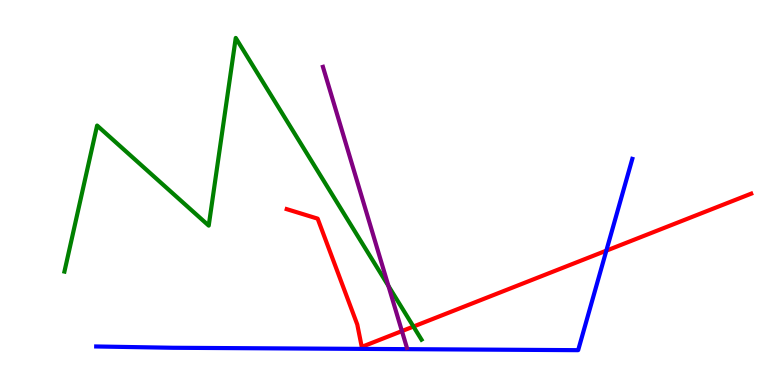[{'lines': ['blue', 'red'], 'intersections': [{'x': 7.82, 'y': 3.49}]}, {'lines': ['green', 'red'], 'intersections': [{'x': 5.33, 'y': 1.52}]}, {'lines': ['purple', 'red'], 'intersections': [{'x': 5.19, 'y': 1.4}]}, {'lines': ['blue', 'green'], 'intersections': []}, {'lines': ['blue', 'purple'], 'intersections': []}, {'lines': ['green', 'purple'], 'intersections': [{'x': 5.01, 'y': 2.57}]}]